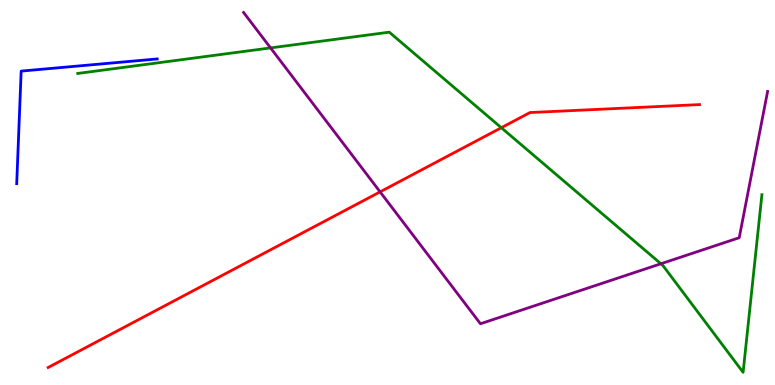[{'lines': ['blue', 'red'], 'intersections': []}, {'lines': ['green', 'red'], 'intersections': [{'x': 6.47, 'y': 6.68}]}, {'lines': ['purple', 'red'], 'intersections': [{'x': 4.9, 'y': 5.02}]}, {'lines': ['blue', 'green'], 'intersections': []}, {'lines': ['blue', 'purple'], 'intersections': []}, {'lines': ['green', 'purple'], 'intersections': [{'x': 3.49, 'y': 8.76}, {'x': 8.53, 'y': 3.15}]}]